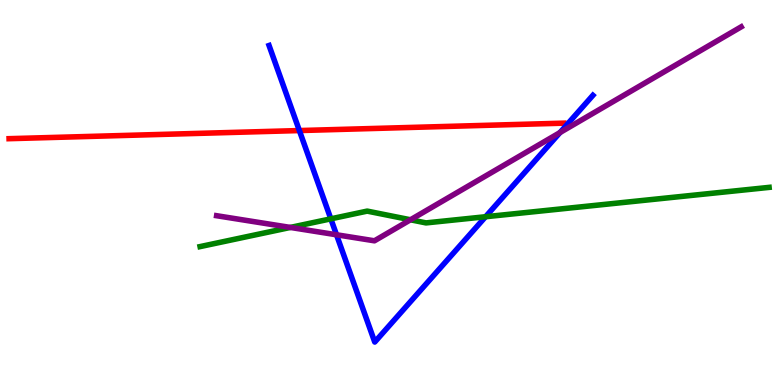[{'lines': ['blue', 'red'], 'intersections': [{'x': 3.86, 'y': 6.61}]}, {'lines': ['green', 'red'], 'intersections': []}, {'lines': ['purple', 'red'], 'intersections': []}, {'lines': ['blue', 'green'], 'intersections': [{'x': 4.27, 'y': 4.32}, {'x': 6.27, 'y': 4.37}]}, {'lines': ['blue', 'purple'], 'intersections': [{'x': 4.34, 'y': 3.9}, {'x': 7.23, 'y': 6.56}]}, {'lines': ['green', 'purple'], 'intersections': [{'x': 3.75, 'y': 4.09}, {'x': 5.3, 'y': 4.29}]}]